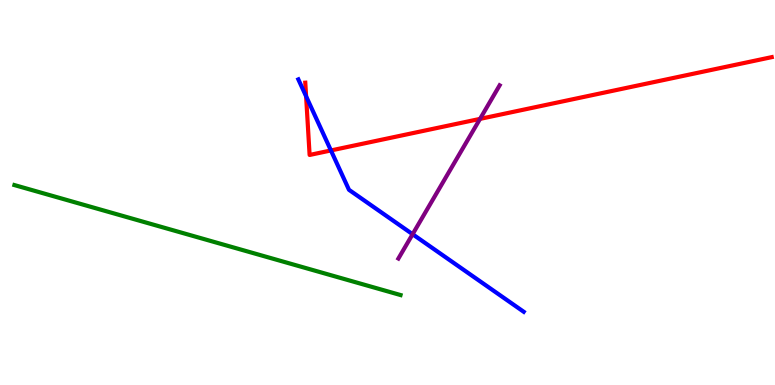[{'lines': ['blue', 'red'], 'intersections': [{'x': 3.95, 'y': 7.5}, {'x': 4.27, 'y': 6.09}]}, {'lines': ['green', 'red'], 'intersections': []}, {'lines': ['purple', 'red'], 'intersections': [{'x': 6.19, 'y': 6.91}]}, {'lines': ['blue', 'green'], 'intersections': []}, {'lines': ['blue', 'purple'], 'intersections': [{'x': 5.32, 'y': 3.92}]}, {'lines': ['green', 'purple'], 'intersections': []}]